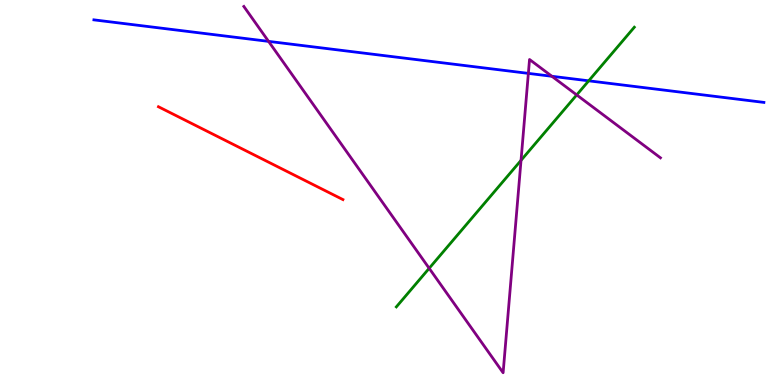[{'lines': ['blue', 'red'], 'intersections': []}, {'lines': ['green', 'red'], 'intersections': []}, {'lines': ['purple', 'red'], 'intersections': []}, {'lines': ['blue', 'green'], 'intersections': [{'x': 7.6, 'y': 7.9}]}, {'lines': ['blue', 'purple'], 'intersections': [{'x': 3.47, 'y': 8.93}, {'x': 6.82, 'y': 8.09}, {'x': 7.12, 'y': 8.02}]}, {'lines': ['green', 'purple'], 'intersections': [{'x': 5.54, 'y': 3.03}, {'x': 6.72, 'y': 5.83}, {'x': 7.44, 'y': 7.53}]}]